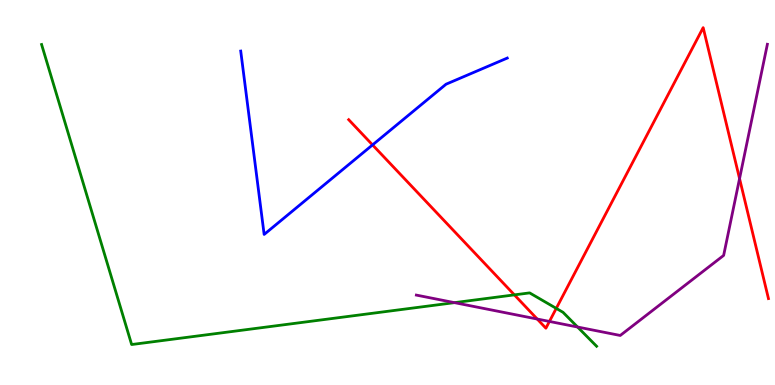[{'lines': ['blue', 'red'], 'intersections': [{'x': 4.81, 'y': 6.24}]}, {'lines': ['green', 'red'], 'intersections': [{'x': 6.64, 'y': 2.34}, {'x': 7.18, 'y': 1.99}]}, {'lines': ['purple', 'red'], 'intersections': [{'x': 6.93, 'y': 1.71}, {'x': 7.09, 'y': 1.65}, {'x': 9.54, 'y': 5.36}]}, {'lines': ['blue', 'green'], 'intersections': []}, {'lines': ['blue', 'purple'], 'intersections': []}, {'lines': ['green', 'purple'], 'intersections': [{'x': 5.86, 'y': 2.14}, {'x': 7.45, 'y': 1.51}]}]